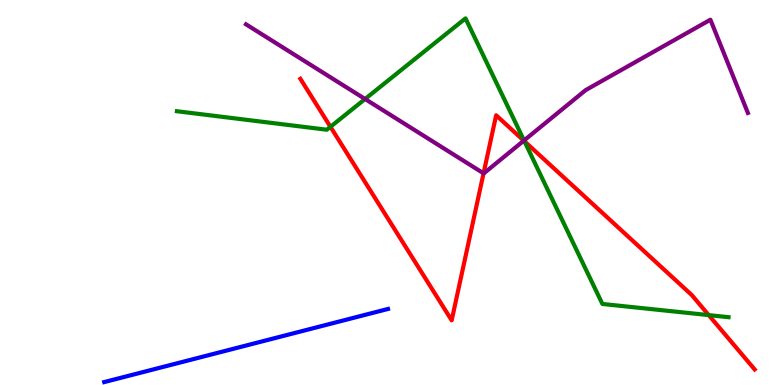[{'lines': ['blue', 'red'], 'intersections': []}, {'lines': ['green', 'red'], 'intersections': [{'x': 4.26, 'y': 6.71}, {'x': 6.77, 'y': 6.33}, {'x': 9.14, 'y': 1.82}]}, {'lines': ['purple', 'red'], 'intersections': [{'x': 6.24, 'y': 5.5}, {'x': 6.76, 'y': 6.35}]}, {'lines': ['blue', 'green'], 'intersections': []}, {'lines': ['blue', 'purple'], 'intersections': []}, {'lines': ['green', 'purple'], 'intersections': [{'x': 4.71, 'y': 7.43}, {'x': 6.76, 'y': 6.35}]}]